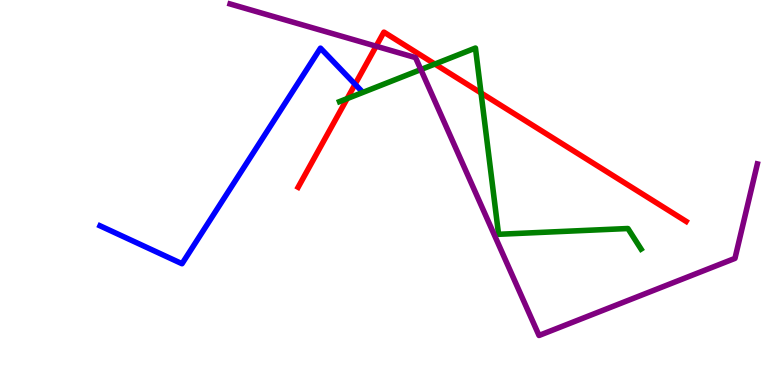[{'lines': ['blue', 'red'], 'intersections': [{'x': 4.58, 'y': 7.81}]}, {'lines': ['green', 'red'], 'intersections': [{'x': 4.48, 'y': 7.44}, {'x': 5.61, 'y': 8.34}, {'x': 6.21, 'y': 7.59}]}, {'lines': ['purple', 'red'], 'intersections': [{'x': 4.85, 'y': 8.8}]}, {'lines': ['blue', 'green'], 'intersections': []}, {'lines': ['blue', 'purple'], 'intersections': []}, {'lines': ['green', 'purple'], 'intersections': [{'x': 5.43, 'y': 8.19}]}]